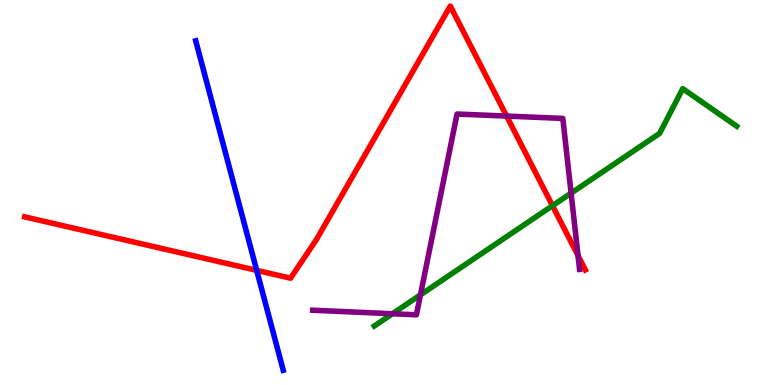[{'lines': ['blue', 'red'], 'intersections': [{'x': 3.31, 'y': 2.98}]}, {'lines': ['green', 'red'], 'intersections': [{'x': 7.13, 'y': 4.66}]}, {'lines': ['purple', 'red'], 'intersections': [{'x': 6.54, 'y': 6.98}, {'x': 7.46, 'y': 3.36}]}, {'lines': ['blue', 'green'], 'intersections': []}, {'lines': ['blue', 'purple'], 'intersections': []}, {'lines': ['green', 'purple'], 'intersections': [{'x': 5.06, 'y': 1.85}, {'x': 5.43, 'y': 2.34}, {'x': 7.37, 'y': 4.98}]}]